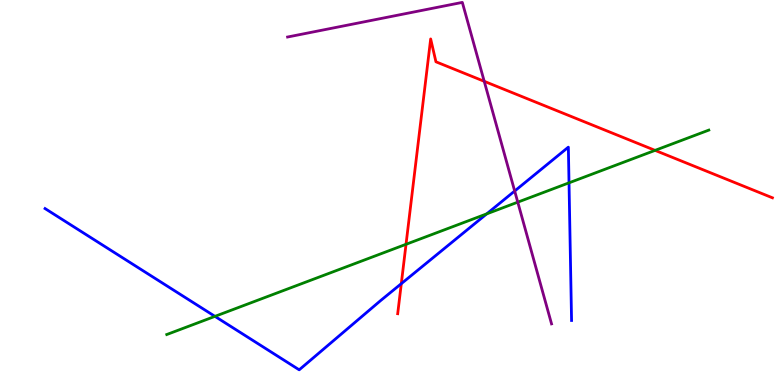[{'lines': ['blue', 'red'], 'intersections': [{'x': 5.18, 'y': 2.63}]}, {'lines': ['green', 'red'], 'intersections': [{'x': 5.24, 'y': 3.65}, {'x': 8.45, 'y': 6.09}]}, {'lines': ['purple', 'red'], 'intersections': [{'x': 6.25, 'y': 7.89}]}, {'lines': ['blue', 'green'], 'intersections': [{'x': 2.77, 'y': 1.78}, {'x': 6.28, 'y': 4.45}, {'x': 7.34, 'y': 5.25}]}, {'lines': ['blue', 'purple'], 'intersections': [{'x': 6.64, 'y': 5.04}]}, {'lines': ['green', 'purple'], 'intersections': [{'x': 6.68, 'y': 4.75}]}]